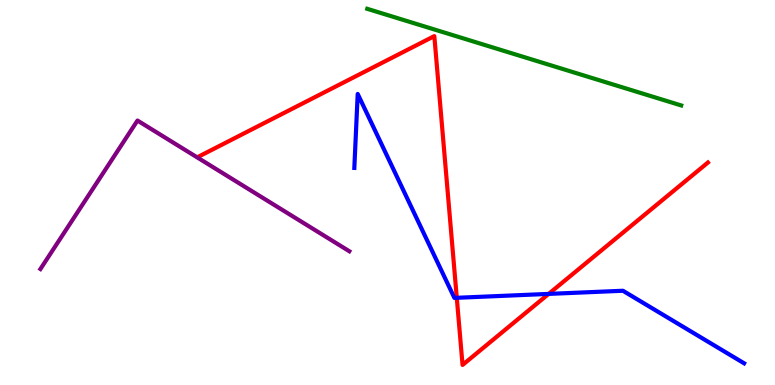[{'lines': ['blue', 'red'], 'intersections': [{'x': 5.89, 'y': 2.26}, {'x': 7.08, 'y': 2.37}]}, {'lines': ['green', 'red'], 'intersections': []}, {'lines': ['purple', 'red'], 'intersections': []}, {'lines': ['blue', 'green'], 'intersections': []}, {'lines': ['blue', 'purple'], 'intersections': []}, {'lines': ['green', 'purple'], 'intersections': []}]